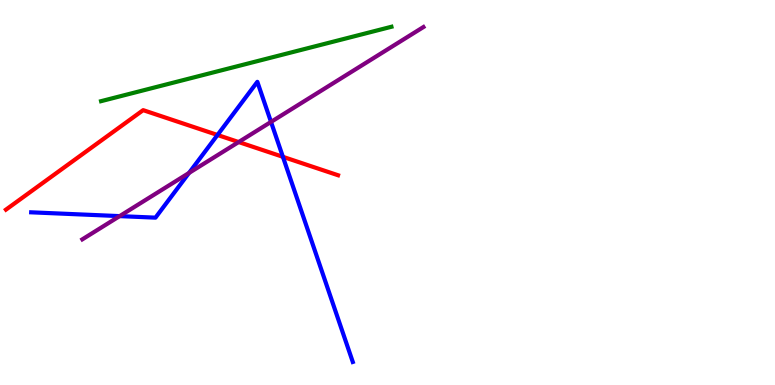[{'lines': ['blue', 'red'], 'intersections': [{'x': 2.81, 'y': 6.49}, {'x': 3.65, 'y': 5.93}]}, {'lines': ['green', 'red'], 'intersections': []}, {'lines': ['purple', 'red'], 'intersections': [{'x': 3.08, 'y': 6.31}]}, {'lines': ['blue', 'green'], 'intersections': []}, {'lines': ['blue', 'purple'], 'intersections': [{'x': 1.54, 'y': 4.39}, {'x': 2.44, 'y': 5.51}, {'x': 3.5, 'y': 6.83}]}, {'lines': ['green', 'purple'], 'intersections': []}]